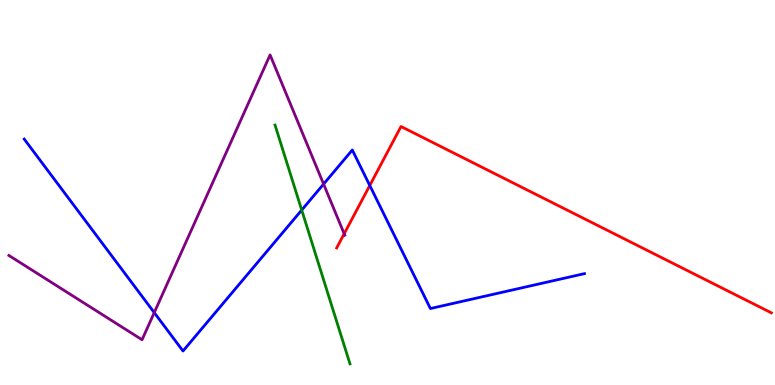[{'lines': ['blue', 'red'], 'intersections': [{'x': 4.77, 'y': 5.18}]}, {'lines': ['green', 'red'], 'intersections': []}, {'lines': ['purple', 'red'], 'intersections': [{'x': 4.44, 'y': 3.93}]}, {'lines': ['blue', 'green'], 'intersections': [{'x': 3.89, 'y': 4.54}]}, {'lines': ['blue', 'purple'], 'intersections': [{'x': 1.99, 'y': 1.88}, {'x': 4.18, 'y': 5.22}]}, {'lines': ['green', 'purple'], 'intersections': []}]